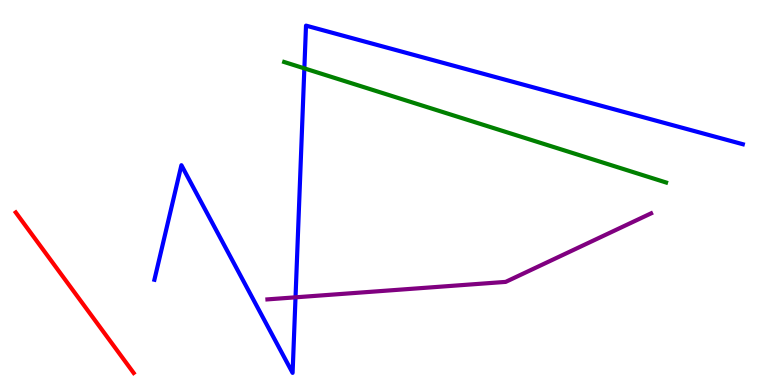[{'lines': ['blue', 'red'], 'intersections': []}, {'lines': ['green', 'red'], 'intersections': []}, {'lines': ['purple', 'red'], 'intersections': []}, {'lines': ['blue', 'green'], 'intersections': [{'x': 3.93, 'y': 8.22}]}, {'lines': ['blue', 'purple'], 'intersections': [{'x': 3.81, 'y': 2.28}]}, {'lines': ['green', 'purple'], 'intersections': []}]